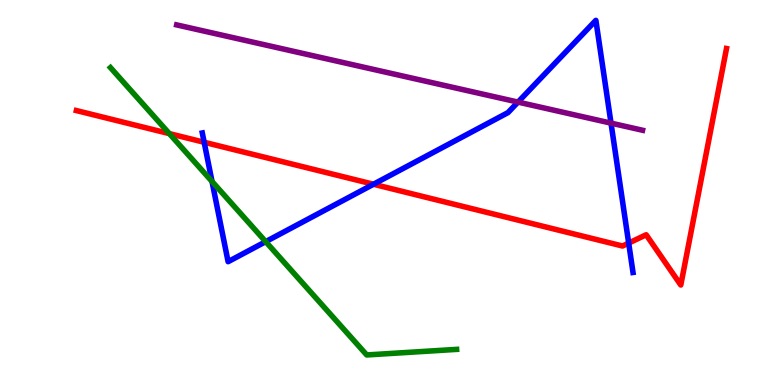[{'lines': ['blue', 'red'], 'intersections': [{'x': 2.63, 'y': 6.31}, {'x': 4.82, 'y': 5.21}, {'x': 8.11, 'y': 3.69}]}, {'lines': ['green', 'red'], 'intersections': [{'x': 2.19, 'y': 6.53}]}, {'lines': ['purple', 'red'], 'intersections': []}, {'lines': ['blue', 'green'], 'intersections': [{'x': 2.74, 'y': 5.29}, {'x': 3.43, 'y': 3.72}]}, {'lines': ['blue', 'purple'], 'intersections': [{'x': 6.68, 'y': 7.35}, {'x': 7.88, 'y': 6.8}]}, {'lines': ['green', 'purple'], 'intersections': []}]